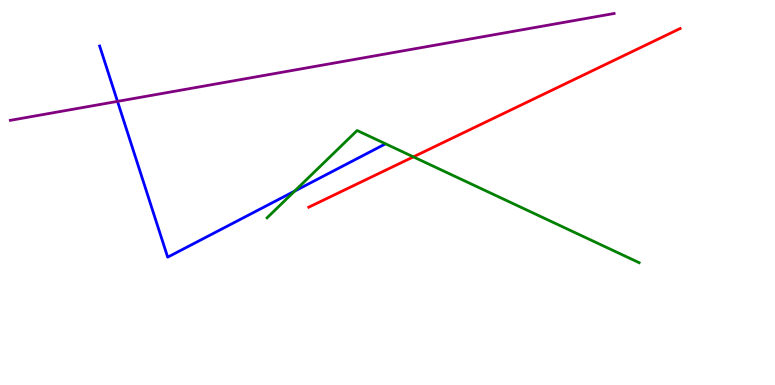[{'lines': ['blue', 'red'], 'intersections': []}, {'lines': ['green', 'red'], 'intersections': [{'x': 5.33, 'y': 5.93}]}, {'lines': ['purple', 'red'], 'intersections': []}, {'lines': ['blue', 'green'], 'intersections': [{'x': 3.8, 'y': 5.04}]}, {'lines': ['blue', 'purple'], 'intersections': [{'x': 1.52, 'y': 7.37}]}, {'lines': ['green', 'purple'], 'intersections': []}]